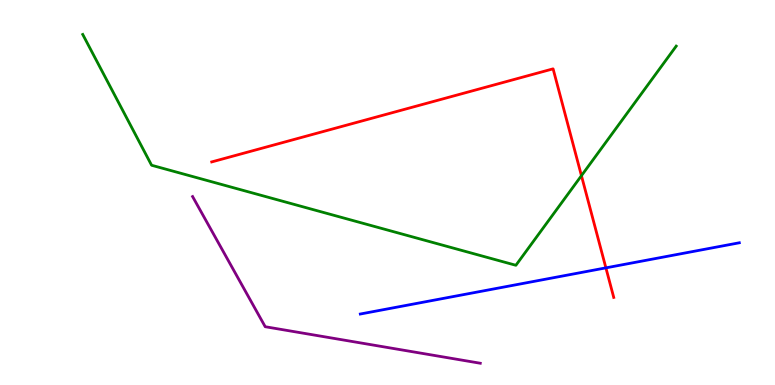[{'lines': ['blue', 'red'], 'intersections': [{'x': 7.82, 'y': 3.04}]}, {'lines': ['green', 'red'], 'intersections': [{'x': 7.5, 'y': 5.44}]}, {'lines': ['purple', 'red'], 'intersections': []}, {'lines': ['blue', 'green'], 'intersections': []}, {'lines': ['blue', 'purple'], 'intersections': []}, {'lines': ['green', 'purple'], 'intersections': []}]